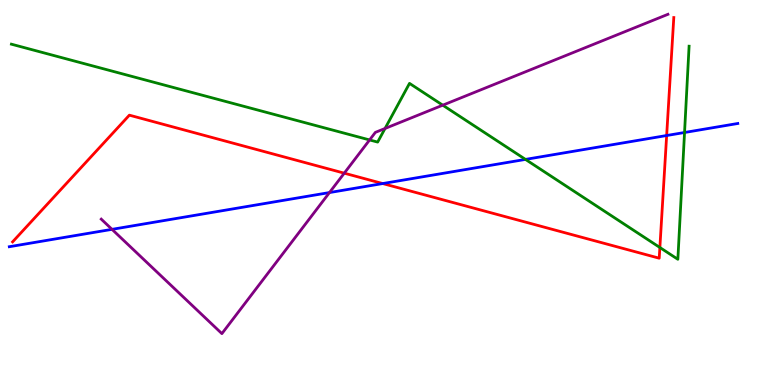[{'lines': ['blue', 'red'], 'intersections': [{'x': 4.94, 'y': 5.23}, {'x': 8.6, 'y': 6.48}]}, {'lines': ['green', 'red'], 'intersections': [{'x': 8.51, 'y': 3.57}]}, {'lines': ['purple', 'red'], 'intersections': [{'x': 4.44, 'y': 5.5}]}, {'lines': ['blue', 'green'], 'intersections': [{'x': 6.78, 'y': 5.86}, {'x': 8.83, 'y': 6.56}]}, {'lines': ['blue', 'purple'], 'intersections': [{'x': 1.45, 'y': 4.04}, {'x': 4.25, 'y': 5.0}]}, {'lines': ['green', 'purple'], 'intersections': [{'x': 4.77, 'y': 6.37}, {'x': 4.97, 'y': 6.66}, {'x': 5.71, 'y': 7.27}]}]